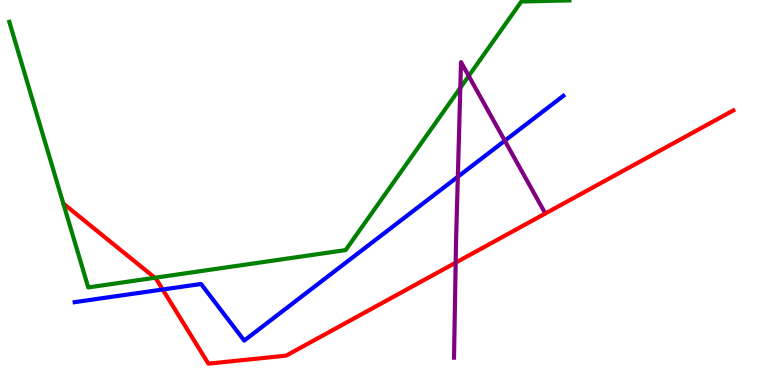[{'lines': ['blue', 'red'], 'intersections': [{'x': 2.1, 'y': 2.48}]}, {'lines': ['green', 'red'], 'intersections': [{'x': 2.0, 'y': 2.79}]}, {'lines': ['purple', 'red'], 'intersections': [{'x': 5.88, 'y': 3.18}]}, {'lines': ['blue', 'green'], 'intersections': []}, {'lines': ['blue', 'purple'], 'intersections': [{'x': 5.91, 'y': 5.41}, {'x': 6.51, 'y': 6.34}]}, {'lines': ['green', 'purple'], 'intersections': [{'x': 5.94, 'y': 7.72}, {'x': 6.05, 'y': 8.03}]}]